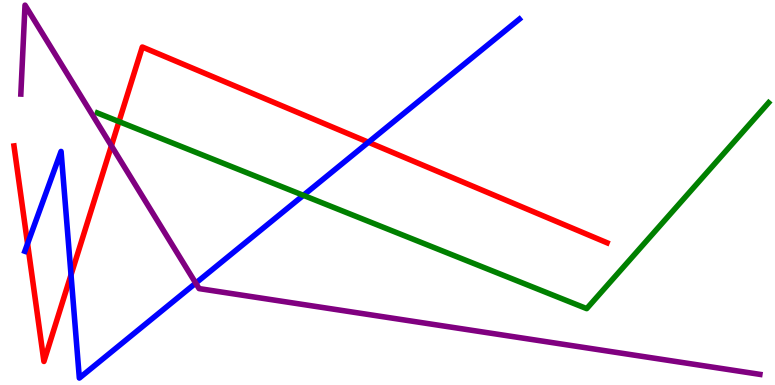[{'lines': ['blue', 'red'], 'intersections': [{'x': 0.356, 'y': 3.67}, {'x': 0.916, 'y': 2.86}, {'x': 4.75, 'y': 6.31}]}, {'lines': ['green', 'red'], 'intersections': [{'x': 1.54, 'y': 6.84}]}, {'lines': ['purple', 'red'], 'intersections': [{'x': 1.44, 'y': 6.21}]}, {'lines': ['blue', 'green'], 'intersections': [{'x': 3.91, 'y': 4.93}]}, {'lines': ['blue', 'purple'], 'intersections': [{'x': 2.53, 'y': 2.65}]}, {'lines': ['green', 'purple'], 'intersections': []}]